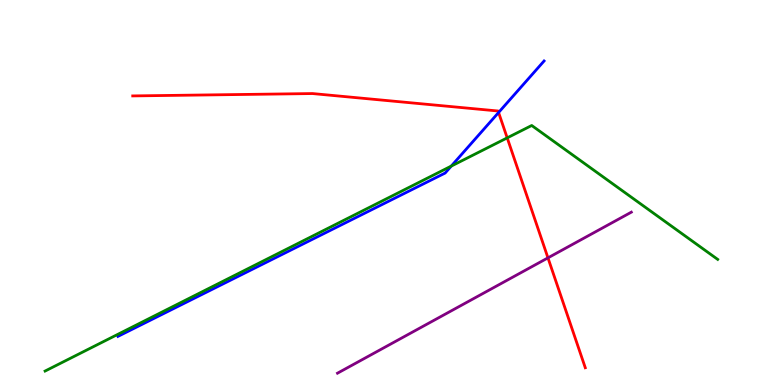[{'lines': ['blue', 'red'], 'intersections': [{'x': 6.43, 'y': 7.08}]}, {'lines': ['green', 'red'], 'intersections': [{'x': 6.54, 'y': 6.42}]}, {'lines': ['purple', 'red'], 'intersections': [{'x': 7.07, 'y': 3.3}]}, {'lines': ['blue', 'green'], 'intersections': [{'x': 5.82, 'y': 5.69}]}, {'lines': ['blue', 'purple'], 'intersections': []}, {'lines': ['green', 'purple'], 'intersections': []}]